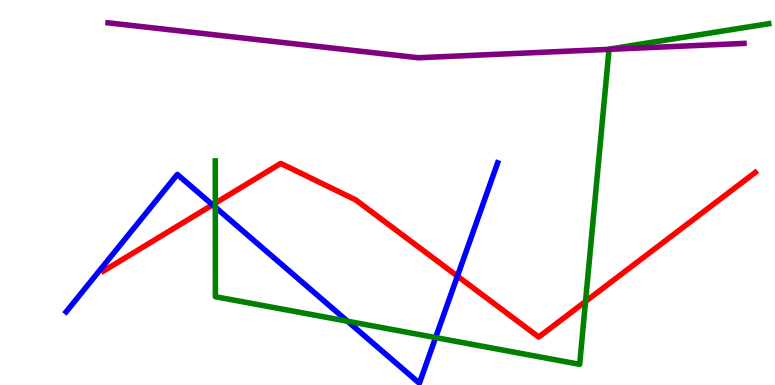[{'lines': ['blue', 'red'], 'intersections': [{'x': 2.74, 'y': 4.68}, {'x': 5.9, 'y': 2.83}]}, {'lines': ['green', 'red'], 'intersections': [{'x': 2.78, 'y': 4.72}, {'x': 7.56, 'y': 2.17}]}, {'lines': ['purple', 'red'], 'intersections': []}, {'lines': ['blue', 'green'], 'intersections': [{'x': 2.78, 'y': 4.62}, {'x': 4.48, 'y': 1.66}, {'x': 5.62, 'y': 1.23}]}, {'lines': ['blue', 'purple'], 'intersections': []}, {'lines': ['green', 'purple'], 'intersections': [{'x': 7.86, 'y': 8.72}]}]